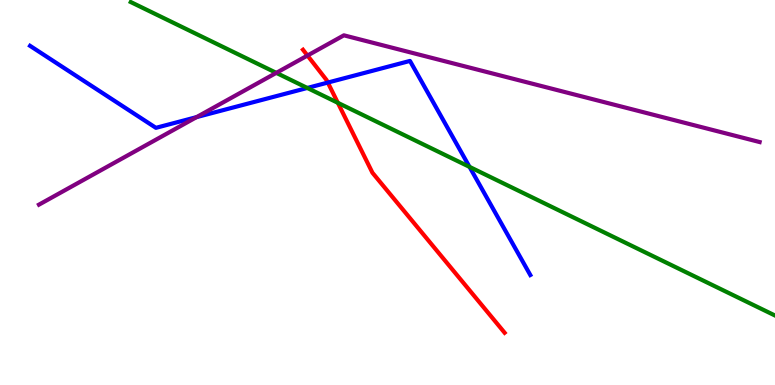[{'lines': ['blue', 'red'], 'intersections': [{'x': 4.23, 'y': 7.86}]}, {'lines': ['green', 'red'], 'intersections': [{'x': 4.36, 'y': 7.33}]}, {'lines': ['purple', 'red'], 'intersections': [{'x': 3.97, 'y': 8.56}]}, {'lines': ['blue', 'green'], 'intersections': [{'x': 3.97, 'y': 7.72}, {'x': 6.06, 'y': 5.67}]}, {'lines': ['blue', 'purple'], 'intersections': [{'x': 2.54, 'y': 6.96}]}, {'lines': ['green', 'purple'], 'intersections': [{'x': 3.57, 'y': 8.11}]}]